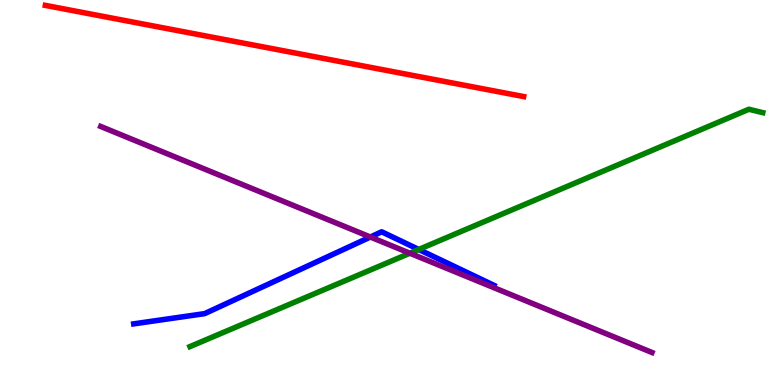[{'lines': ['blue', 'red'], 'intersections': []}, {'lines': ['green', 'red'], 'intersections': []}, {'lines': ['purple', 'red'], 'intersections': []}, {'lines': ['blue', 'green'], 'intersections': [{'x': 5.4, 'y': 3.52}]}, {'lines': ['blue', 'purple'], 'intersections': [{'x': 4.78, 'y': 3.84}]}, {'lines': ['green', 'purple'], 'intersections': [{'x': 5.29, 'y': 3.42}]}]